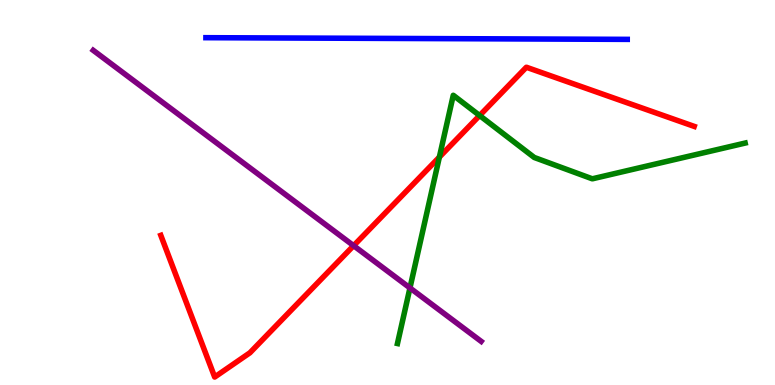[{'lines': ['blue', 'red'], 'intersections': []}, {'lines': ['green', 'red'], 'intersections': [{'x': 5.67, 'y': 5.92}, {'x': 6.19, 'y': 7.0}]}, {'lines': ['purple', 'red'], 'intersections': [{'x': 4.56, 'y': 3.62}]}, {'lines': ['blue', 'green'], 'intersections': []}, {'lines': ['blue', 'purple'], 'intersections': []}, {'lines': ['green', 'purple'], 'intersections': [{'x': 5.29, 'y': 2.52}]}]